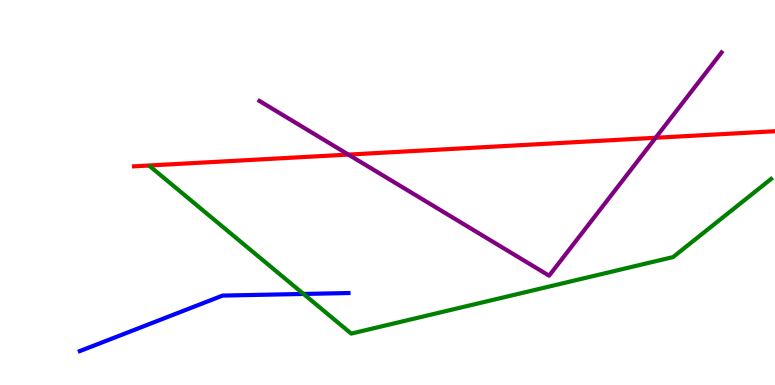[{'lines': ['blue', 'red'], 'intersections': []}, {'lines': ['green', 'red'], 'intersections': []}, {'lines': ['purple', 'red'], 'intersections': [{'x': 4.5, 'y': 5.98}, {'x': 8.46, 'y': 6.42}]}, {'lines': ['blue', 'green'], 'intersections': [{'x': 3.92, 'y': 2.36}]}, {'lines': ['blue', 'purple'], 'intersections': []}, {'lines': ['green', 'purple'], 'intersections': []}]